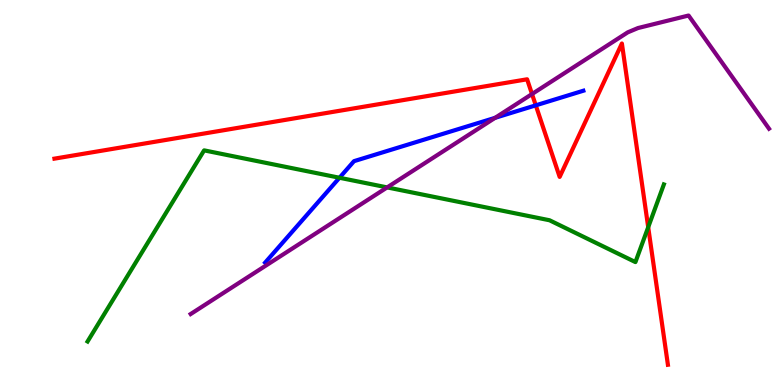[{'lines': ['blue', 'red'], 'intersections': [{'x': 6.91, 'y': 7.26}]}, {'lines': ['green', 'red'], 'intersections': [{'x': 8.36, 'y': 4.1}]}, {'lines': ['purple', 'red'], 'intersections': [{'x': 6.86, 'y': 7.56}]}, {'lines': ['blue', 'green'], 'intersections': [{'x': 4.38, 'y': 5.38}]}, {'lines': ['blue', 'purple'], 'intersections': [{'x': 6.39, 'y': 6.94}]}, {'lines': ['green', 'purple'], 'intersections': [{'x': 5.0, 'y': 5.13}]}]